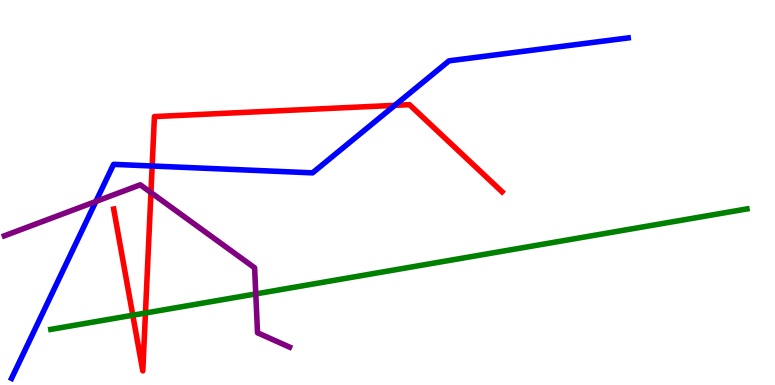[{'lines': ['blue', 'red'], 'intersections': [{'x': 1.96, 'y': 5.69}, {'x': 5.09, 'y': 7.26}]}, {'lines': ['green', 'red'], 'intersections': [{'x': 1.71, 'y': 1.81}, {'x': 1.88, 'y': 1.87}]}, {'lines': ['purple', 'red'], 'intersections': [{'x': 1.95, 'y': 5.0}]}, {'lines': ['blue', 'green'], 'intersections': []}, {'lines': ['blue', 'purple'], 'intersections': [{'x': 1.24, 'y': 4.77}]}, {'lines': ['green', 'purple'], 'intersections': [{'x': 3.3, 'y': 2.37}]}]